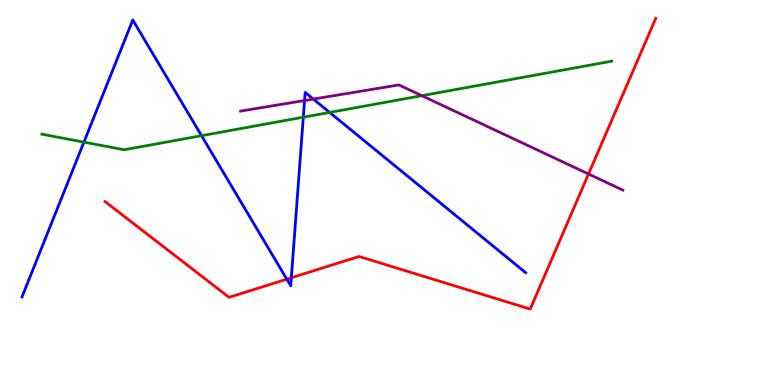[{'lines': ['blue', 'red'], 'intersections': [{'x': 3.7, 'y': 2.75}, {'x': 3.76, 'y': 2.79}]}, {'lines': ['green', 'red'], 'intersections': []}, {'lines': ['purple', 'red'], 'intersections': [{'x': 7.59, 'y': 5.48}]}, {'lines': ['blue', 'green'], 'intersections': [{'x': 1.08, 'y': 6.31}, {'x': 2.6, 'y': 6.48}, {'x': 3.91, 'y': 6.96}, {'x': 4.25, 'y': 7.08}]}, {'lines': ['blue', 'purple'], 'intersections': [{'x': 3.93, 'y': 7.39}, {'x': 4.04, 'y': 7.43}]}, {'lines': ['green', 'purple'], 'intersections': [{'x': 5.44, 'y': 7.51}]}]